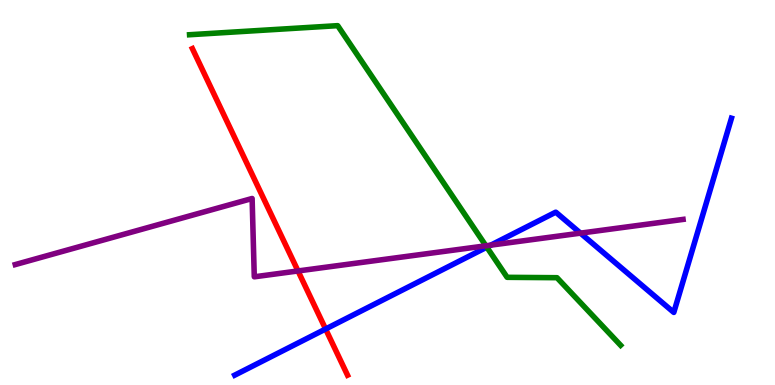[{'lines': ['blue', 'red'], 'intersections': [{'x': 4.2, 'y': 1.45}]}, {'lines': ['green', 'red'], 'intersections': []}, {'lines': ['purple', 'red'], 'intersections': [{'x': 3.85, 'y': 2.96}]}, {'lines': ['blue', 'green'], 'intersections': [{'x': 6.28, 'y': 3.58}]}, {'lines': ['blue', 'purple'], 'intersections': [{'x': 6.33, 'y': 3.63}, {'x': 7.49, 'y': 3.94}]}, {'lines': ['green', 'purple'], 'intersections': [{'x': 6.27, 'y': 3.62}]}]